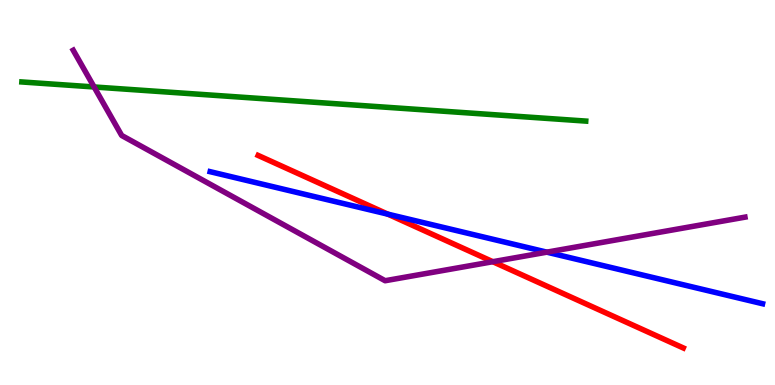[{'lines': ['blue', 'red'], 'intersections': [{'x': 5.0, 'y': 4.44}]}, {'lines': ['green', 'red'], 'intersections': []}, {'lines': ['purple', 'red'], 'intersections': [{'x': 6.36, 'y': 3.2}]}, {'lines': ['blue', 'green'], 'intersections': []}, {'lines': ['blue', 'purple'], 'intersections': [{'x': 7.06, 'y': 3.45}]}, {'lines': ['green', 'purple'], 'intersections': [{'x': 1.21, 'y': 7.74}]}]